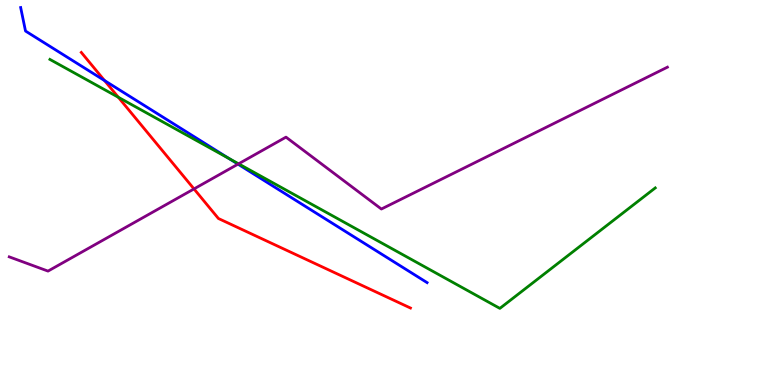[{'lines': ['blue', 'red'], 'intersections': [{'x': 1.35, 'y': 7.91}]}, {'lines': ['green', 'red'], 'intersections': [{'x': 1.53, 'y': 7.47}]}, {'lines': ['purple', 'red'], 'intersections': [{'x': 2.5, 'y': 5.09}]}, {'lines': ['blue', 'green'], 'intersections': [{'x': 2.95, 'y': 5.89}]}, {'lines': ['blue', 'purple'], 'intersections': [{'x': 3.07, 'y': 5.74}]}, {'lines': ['green', 'purple'], 'intersections': [{'x': 3.08, 'y': 5.75}]}]